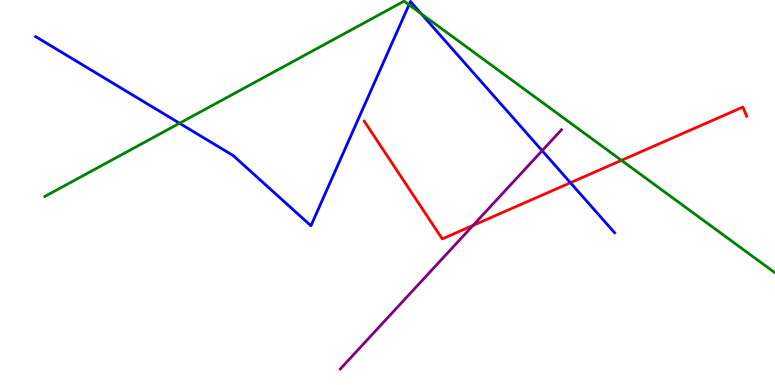[{'lines': ['blue', 'red'], 'intersections': [{'x': 7.36, 'y': 5.25}]}, {'lines': ['green', 'red'], 'intersections': [{'x': 8.02, 'y': 5.84}]}, {'lines': ['purple', 'red'], 'intersections': [{'x': 6.1, 'y': 4.15}]}, {'lines': ['blue', 'green'], 'intersections': [{'x': 2.32, 'y': 6.8}, {'x': 5.28, 'y': 9.88}, {'x': 5.44, 'y': 9.64}]}, {'lines': ['blue', 'purple'], 'intersections': [{'x': 7.0, 'y': 6.09}]}, {'lines': ['green', 'purple'], 'intersections': []}]